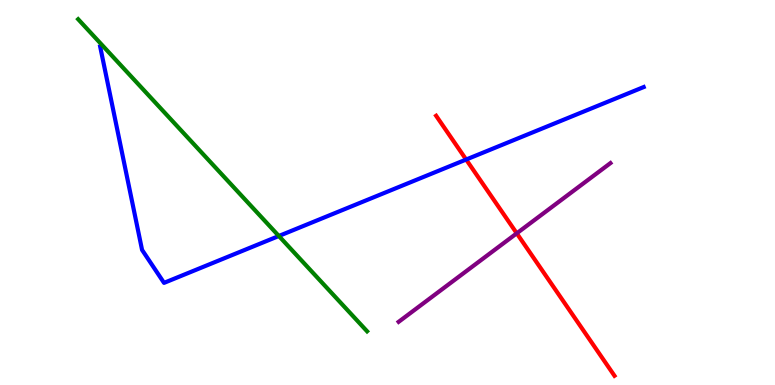[{'lines': ['blue', 'red'], 'intersections': [{'x': 6.01, 'y': 5.86}]}, {'lines': ['green', 'red'], 'intersections': []}, {'lines': ['purple', 'red'], 'intersections': [{'x': 6.67, 'y': 3.94}]}, {'lines': ['blue', 'green'], 'intersections': [{'x': 3.6, 'y': 3.87}]}, {'lines': ['blue', 'purple'], 'intersections': []}, {'lines': ['green', 'purple'], 'intersections': []}]